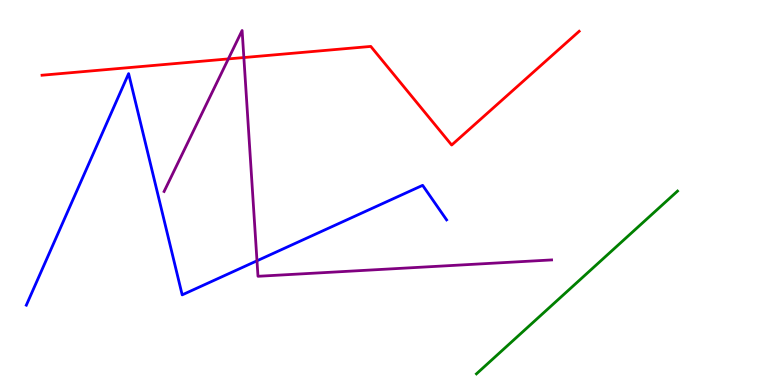[{'lines': ['blue', 'red'], 'intersections': []}, {'lines': ['green', 'red'], 'intersections': []}, {'lines': ['purple', 'red'], 'intersections': [{'x': 2.95, 'y': 8.47}, {'x': 3.15, 'y': 8.51}]}, {'lines': ['blue', 'green'], 'intersections': []}, {'lines': ['blue', 'purple'], 'intersections': [{'x': 3.32, 'y': 3.23}]}, {'lines': ['green', 'purple'], 'intersections': []}]